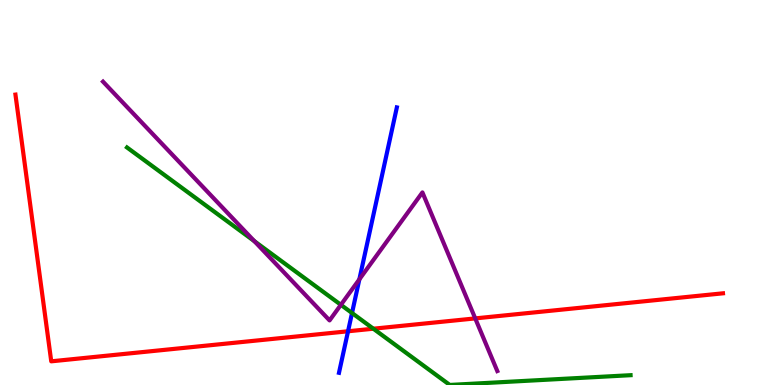[{'lines': ['blue', 'red'], 'intersections': [{'x': 4.49, 'y': 1.4}]}, {'lines': ['green', 'red'], 'intersections': [{'x': 4.82, 'y': 1.46}]}, {'lines': ['purple', 'red'], 'intersections': [{'x': 6.13, 'y': 1.73}]}, {'lines': ['blue', 'green'], 'intersections': [{'x': 4.54, 'y': 1.87}]}, {'lines': ['blue', 'purple'], 'intersections': [{'x': 4.64, 'y': 2.74}]}, {'lines': ['green', 'purple'], 'intersections': [{'x': 3.28, 'y': 3.74}, {'x': 4.4, 'y': 2.08}]}]